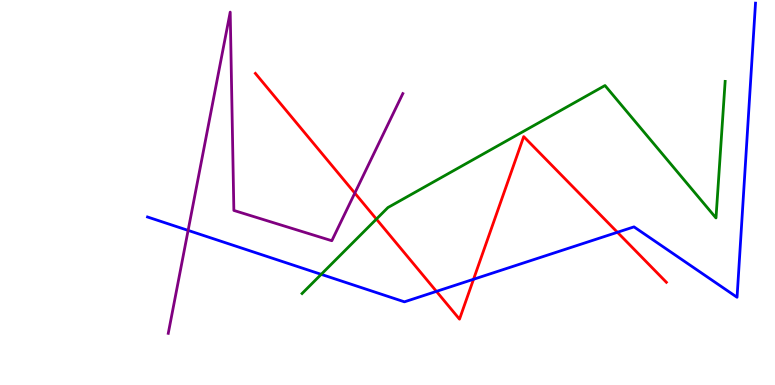[{'lines': ['blue', 'red'], 'intersections': [{'x': 5.63, 'y': 2.43}, {'x': 6.11, 'y': 2.75}, {'x': 7.97, 'y': 3.97}]}, {'lines': ['green', 'red'], 'intersections': [{'x': 4.86, 'y': 4.31}]}, {'lines': ['purple', 'red'], 'intersections': [{'x': 4.58, 'y': 4.98}]}, {'lines': ['blue', 'green'], 'intersections': [{'x': 4.14, 'y': 2.87}]}, {'lines': ['blue', 'purple'], 'intersections': [{'x': 2.43, 'y': 4.02}]}, {'lines': ['green', 'purple'], 'intersections': []}]